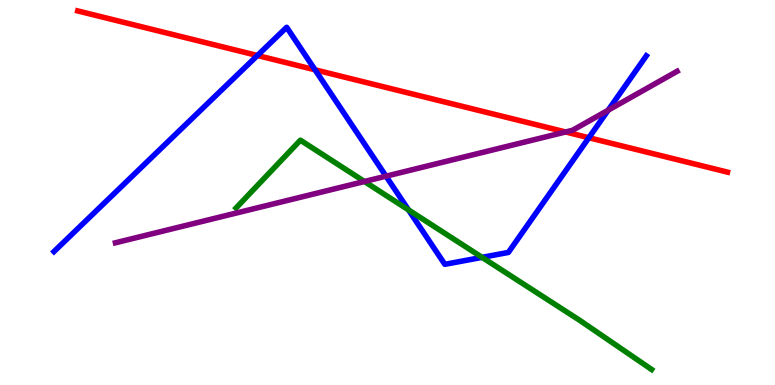[{'lines': ['blue', 'red'], 'intersections': [{'x': 3.32, 'y': 8.56}, {'x': 4.07, 'y': 8.19}, {'x': 7.6, 'y': 6.42}]}, {'lines': ['green', 'red'], 'intersections': []}, {'lines': ['purple', 'red'], 'intersections': [{'x': 7.3, 'y': 6.57}]}, {'lines': ['blue', 'green'], 'intersections': [{'x': 5.27, 'y': 4.55}, {'x': 6.22, 'y': 3.32}]}, {'lines': ['blue', 'purple'], 'intersections': [{'x': 4.98, 'y': 5.42}, {'x': 7.85, 'y': 7.14}]}, {'lines': ['green', 'purple'], 'intersections': [{'x': 4.7, 'y': 5.29}]}]